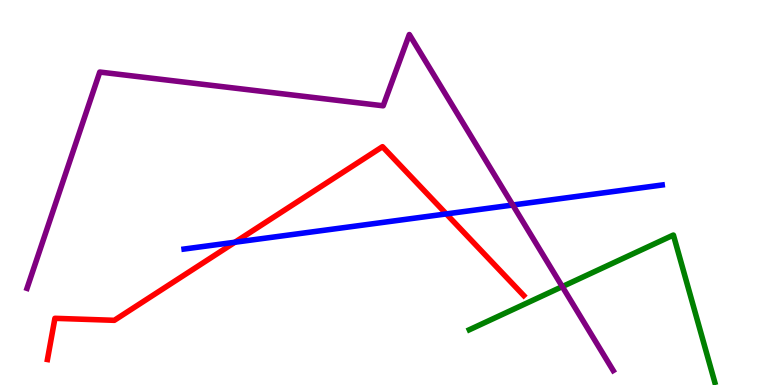[{'lines': ['blue', 'red'], 'intersections': [{'x': 3.03, 'y': 3.71}, {'x': 5.76, 'y': 4.44}]}, {'lines': ['green', 'red'], 'intersections': []}, {'lines': ['purple', 'red'], 'intersections': []}, {'lines': ['blue', 'green'], 'intersections': []}, {'lines': ['blue', 'purple'], 'intersections': [{'x': 6.62, 'y': 4.68}]}, {'lines': ['green', 'purple'], 'intersections': [{'x': 7.26, 'y': 2.56}]}]